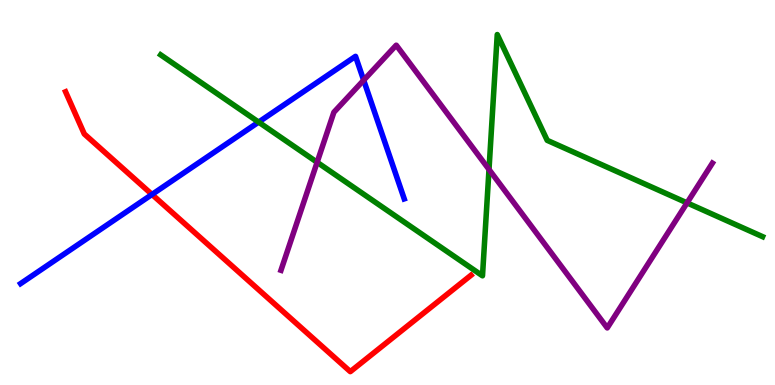[{'lines': ['blue', 'red'], 'intersections': [{'x': 1.96, 'y': 4.95}]}, {'lines': ['green', 'red'], 'intersections': []}, {'lines': ['purple', 'red'], 'intersections': []}, {'lines': ['blue', 'green'], 'intersections': [{'x': 3.34, 'y': 6.83}]}, {'lines': ['blue', 'purple'], 'intersections': [{'x': 4.69, 'y': 7.92}]}, {'lines': ['green', 'purple'], 'intersections': [{'x': 4.09, 'y': 5.79}, {'x': 6.31, 'y': 5.6}, {'x': 8.87, 'y': 4.73}]}]